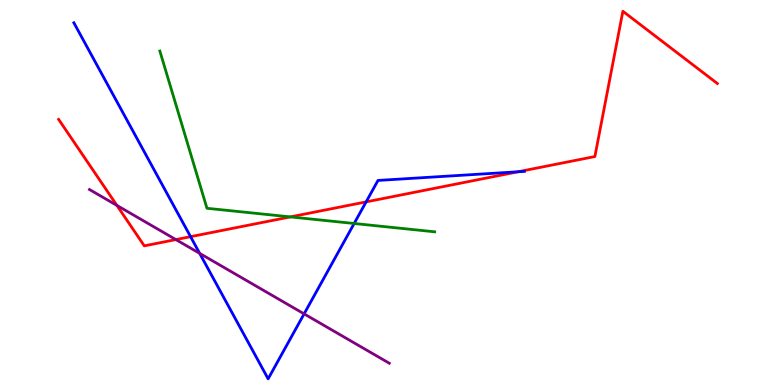[{'lines': ['blue', 'red'], 'intersections': [{'x': 2.46, 'y': 3.85}, {'x': 4.72, 'y': 4.76}, {'x': 6.68, 'y': 5.54}]}, {'lines': ['green', 'red'], 'intersections': [{'x': 3.75, 'y': 4.37}]}, {'lines': ['purple', 'red'], 'intersections': [{'x': 1.51, 'y': 4.66}, {'x': 2.27, 'y': 3.78}]}, {'lines': ['blue', 'green'], 'intersections': [{'x': 4.57, 'y': 4.19}]}, {'lines': ['blue', 'purple'], 'intersections': [{'x': 2.58, 'y': 3.42}, {'x': 3.92, 'y': 1.85}]}, {'lines': ['green', 'purple'], 'intersections': []}]